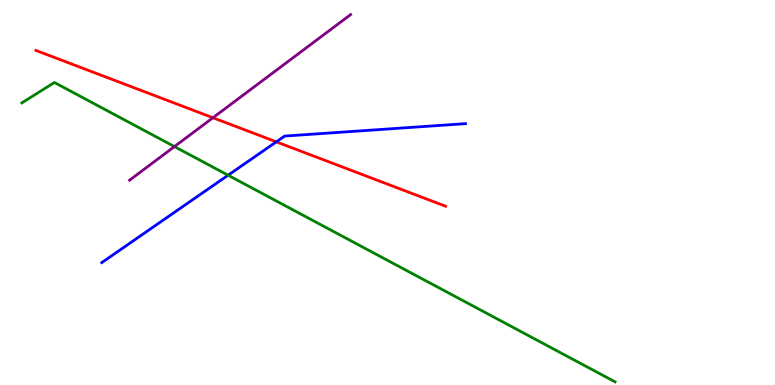[{'lines': ['blue', 'red'], 'intersections': [{'x': 3.57, 'y': 6.32}]}, {'lines': ['green', 'red'], 'intersections': []}, {'lines': ['purple', 'red'], 'intersections': [{'x': 2.75, 'y': 6.94}]}, {'lines': ['blue', 'green'], 'intersections': [{'x': 2.94, 'y': 5.45}]}, {'lines': ['blue', 'purple'], 'intersections': []}, {'lines': ['green', 'purple'], 'intersections': [{'x': 2.25, 'y': 6.19}]}]